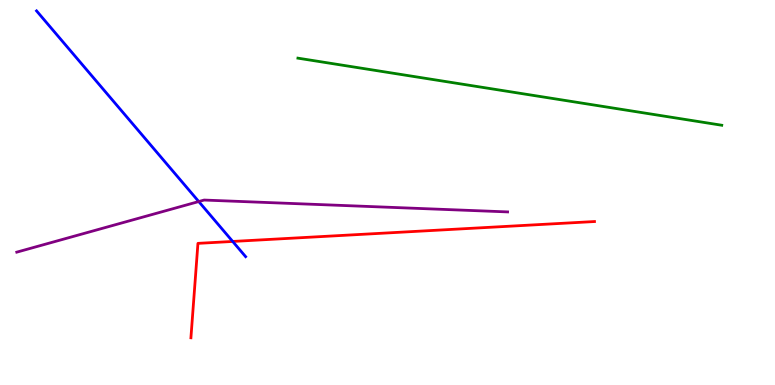[{'lines': ['blue', 'red'], 'intersections': [{'x': 3.0, 'y': 3.73}]}, {'lines': ['green', 'red'], 'intersections': []}, {'lines': ['purple', 'red'], 'intersections': []}, {'lines': ['blue', 'green'], 'intersections': []}, {'lines': ['blue', 'purple'], 'intersections': [{'x': 2.56, 'y': 4.76}]}, {'lines': ['green', 'purple'], 'intersections': []}]